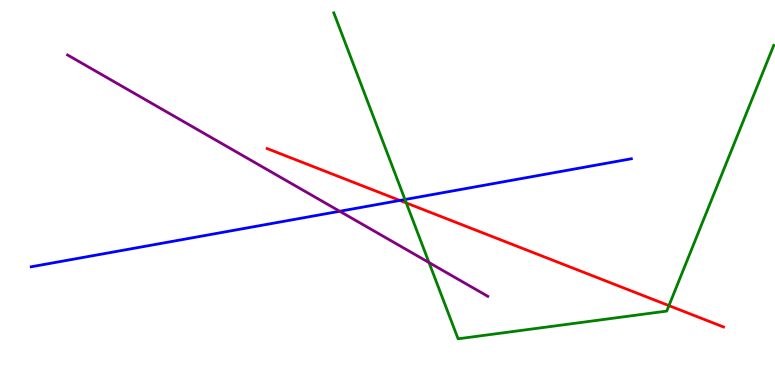[{'lines': ['blue', 'red'], 'intersections': [{'x': 5.16, 'y': 4.79}]}, {'lines': ['green', 'red'], 'intersections': [{'x': 5.24, 'y': 4.73}, {'x': 8.63, 'y': 2.06}]}, {'lines': ['purple', 'red'], 'intersections': []}, {'lines': ['blue', 'green'], 'intersections': [{'x': 5.23, 'y': 4.82}]}, {'lines': ['blue', 'purple'], 'intersections': [{'x': 4.38, 'y': 4.51}]}, {'lines': ['green', 'purple'], 'intersections': [{'x': 5.54, 'y': 3.18}]}]